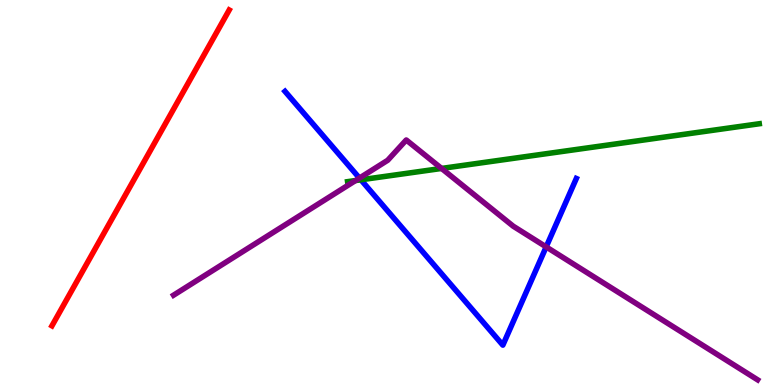[{'lines': ['blue', 'red'], 'intersections': []}, {'lines': ['green', 'red'], 'intersections': []}, {'lines': ['purple', 'red'], 'intersections': []}, {'lines': ['blue', 'green'], 'intersections': [{'x': 4.66, 'y': 5.33}]}, {'lines': ['blue', 'purple'], 'intersections': [{'x': 4.64, 'y': 5.37}, {'x': 7.05, 'y': 3.59}]}, {'lines': ['green', 'purple'], 'intersections': [{'x': 4.59, 'y': 5.31}, {'x': 5.7, 'y': 5.62}]}]